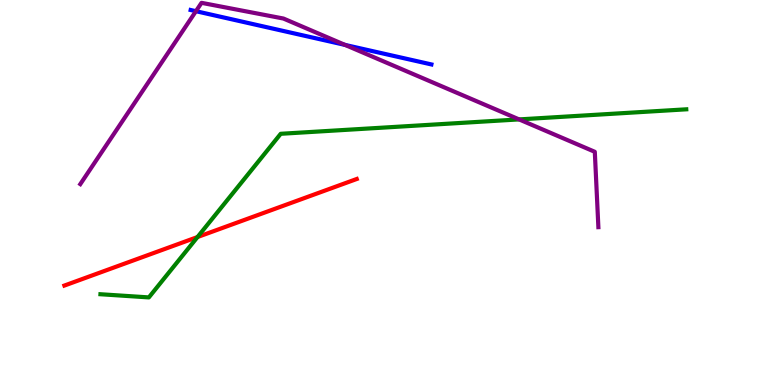[{'lines': ['blue', 'red'], 'intersections': []}, {'lines': ['green', 'red'], 'intersections': [{'x': 2.55, 'y': 3.84}]}, {'lines': ['purple', 'red'], 'intersections': []}, {'lines': ['blue', 'green'], 'intersections': []}, {'lines': ['blue', 'purple'], 'intersections': [{'x': 2.53, 'y': 9.71}, {'x': 4.45, 'y': 8.83}]}, {'lines': ['green', 'purple'], 'intersections': [{'x': 6.7, 'y': 6.9}]}]